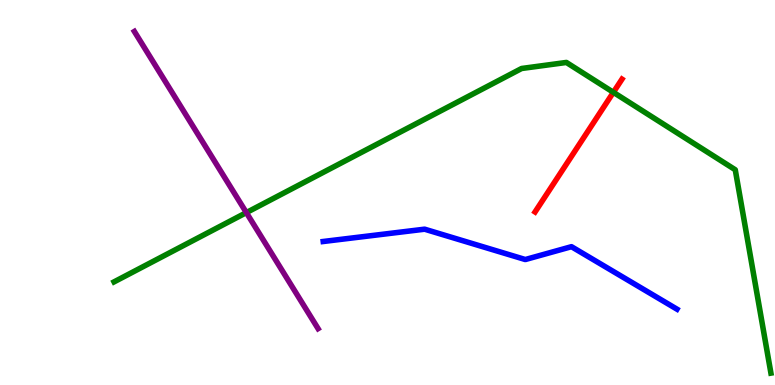[{'lines': ['blue', 'red'], 'intersections': []}, {'lines': ['green', 'red'], 'intersections': [{'x': 7.91, 'y': 7.6}]}, {'lines': ['purple', 'red'], 'intersections': []}, {'lines': ['blue', 'green'], 'intersections': []}, {'lines': ['blue', 'purple'], 'intersections': []}, {'lines': ['green', 'purple'], 'intersections': [{'x': 3.18, 'y': 4.48}]}]